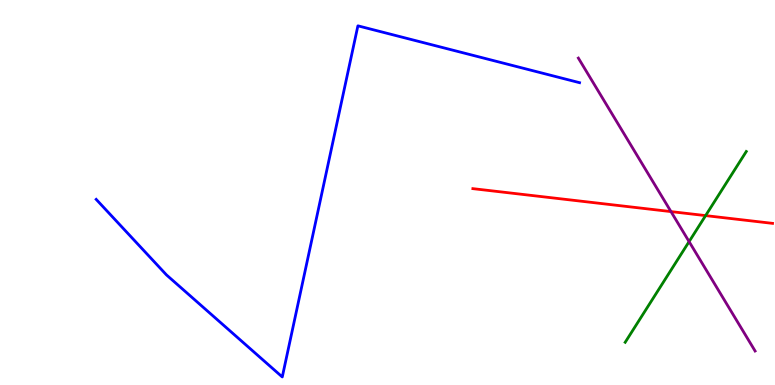[{'lines': ['blue', 'red'], 'intersections': []}, {'lines': ['green', 'red'], 'intersections': [{'x': 9.1, 'y': 4.4}]}, {'lines': ['purple', 'red'], 'intersections': [{'x': 8.66, 'y': 4.5}]}, {'lines': ['blue', 'green'], 'intersections': []}, {'lines': ['blue', 'purple'], 'intersections': []}, {'lines': ['green', 'purple'], 'intersections': [{'x': 8.89, 'y': 3.72}]}]